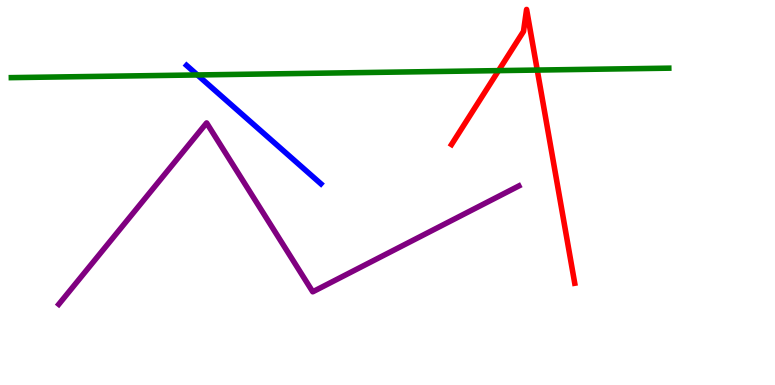[{'lines': ['blue', 'red'], 'intersections': []}, {'lines': ['green', 'red'], 'intersections': [{'x': 6.43, 'y': 8.17}, {'x': 6.93, 'y': 8.18}]}, {'lines': ['purple', 'red'], 'intersections': []}, {'lines': ['blue', 'green'], 'intersections': [{'x': 2.55, 'y': 8.05}]}, {'lines': ['blue', 'purple'], 'intersections': []}, {'lines': ['green', 'purple'], 'intersections': []}]